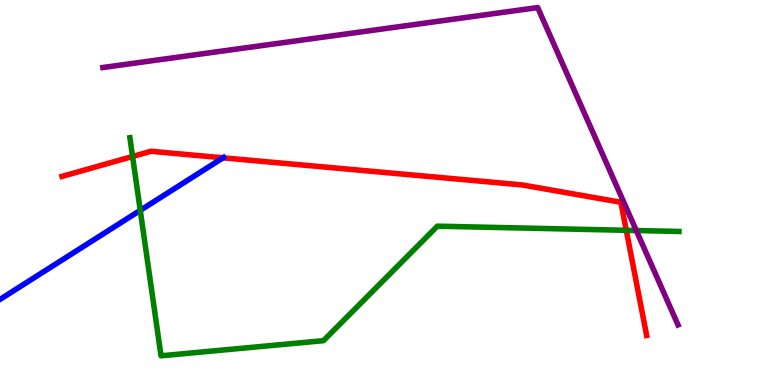[{'lines': ['blue', 'red'], 'intersections': [{'x': 2.88, 'y': 5.9}]}, {'lines': ['green', 'red'], 'intersections': [{'x': 1.71, 'y': 5.94}, {'x': 8.08, 'y': 4.02}]}, {'lines': ['purple', 'red'], 'intersections': []}, {'lines': ['blue', 'green'], 'intersections': [{'x': 1.81, 'y': 4.54}]}, {'lines': ['blue', 'purple'], 'intersections': []}, {'lines': ['green', 'purple'], 'intersections': [{'x': 8.21, 'y': 4.01}]}]